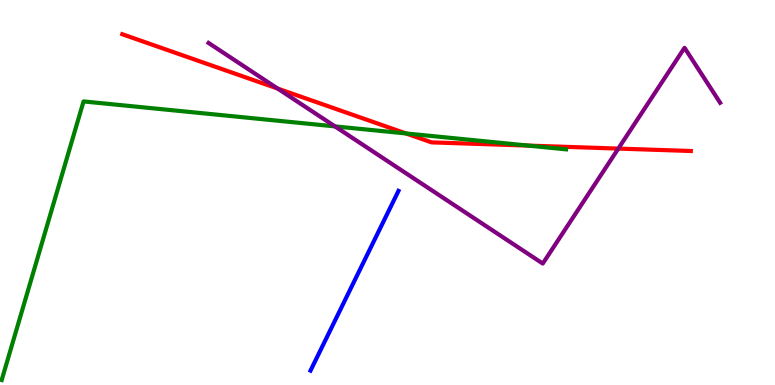[{'lines': ['blue', 'red'], 'intersections': []}, {'lines': ['green', 'red'], 'intersections': [{'x': 5.24, 'y': 6.53}, {'x': 6.82, 'y': 6.22}]}, {'lines': ['purple', 'red'], 'intersections': [{'x': 3.58, 'y': 7.7}, {'x': 7.98, 'y': 6.14}]}, {'lines': ['blue', 'green'], 'intersections': []}, {'lines': ['blue', 'purple'], 'intersections': []}, {'lines': ['green', 'purple'], 'intersections': [{'x': 4.32, 'y': 6.72}]}]